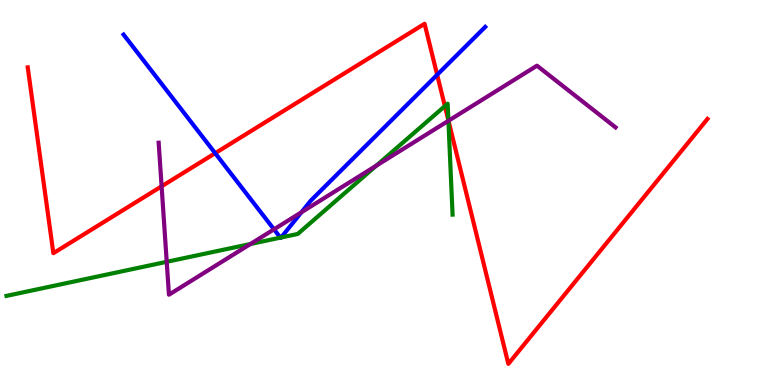[{'lines': ['blue', 'red'], 'intersections': [{'x': 2.78, 'y': 6.02}, {'x': 5.64, 'y': 8.06}]}, {'lines': ['green', 'red'], 'intersections': [{'x': 5.74, 'y': 7.24}, {'x': 5.79, 'y': 6.87}]}, {'lines': ['purple', 'red'], 'intersections': [{'x': 2.09, 'y': 5.16}, {'x': 5.79, 'y': 6.86}]}, {'lines': ['blue', 'green'], 'intersections': [{'x': 3.62, 'y': 3.83}, {'x': 3.63, 'y': 3.83}]}, {'lines': ['blue', 'purple'], 'intersections': [{'x': 3.54, 'y': 4.04}, {'x': 3.89, 'y': 4.49}]}, {'lines': ['green', 'purple'], 'intersections': [{'x': 2.15, 'y': 3.2}, {'x': 3.23, 'y': 3.66}, {'x': 4.86, 'y': 5.7}, {'x': 5.79, 'y': 6.86}]}]